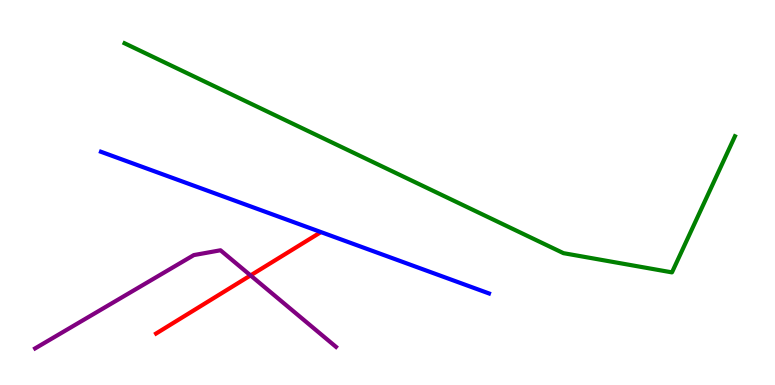[{'lines': ['blue', 'red'], 'intersections': []}, {'lines': ['green', 'red'], 'intersections': []}, {'lines': ['purple', 'red'], 'intersections': [{'x': 3.23, 'y': 2.85}]}, {'lines': ['blue', 'green'], 'intersections': []}, {'lines': ['blue', 'purple'], 'intersections': []}, {'lines': ['green', 'purple'], 'intersections': []}]